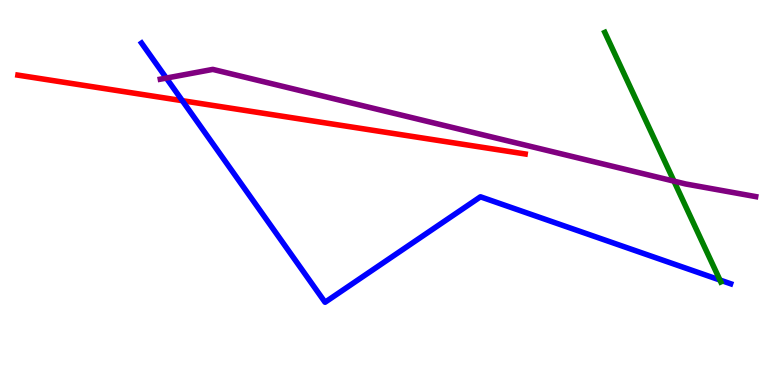[{'lines': ['blue', 'red'], 'intersections': [{'x': 2.35, 'y': 7.38}]}, {'lines': ['green', 'red'], 'intersections': []}, {'lines': ['purple', 'red'], 'intersections': []}, {'lines': ['blue', 'green'], 'intersections': [{'x': 9.29, 'y': 2.73}]}, {'lines': ['blue', 'purple'], 'intersections': [{'x': 2.15, 'y': 7.97}]}, {'lines': ['green', 'purple'], 'intersections': [{'x': 8.7, 'y': 5.29}]}]